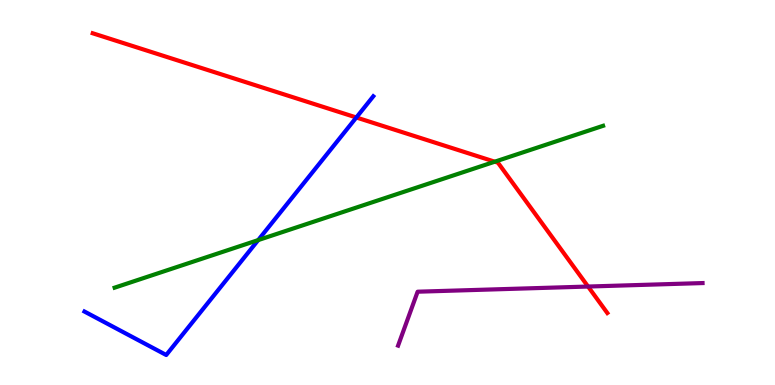[{'lines': ['blue', 'red'], 'intersections': [{'x': 4.6, 'y': 6.95}]}, {'lines': ['green', 'red'], 'intersections': [{'x': 6.38, 'y': 5.8}]}, {'lines': ['purple', 'red'], 'intersections': [{'x': 7.59, 'y': 2.56}]}, {'lines': ['blue', 'green'], 'intersections': [{'x': 3.33, 'y': 3.76}]}, {'lines': ['blue', 'purple'], 'intersections': []}, {'lines': ['green', 'purple'], 'intersections': []}]